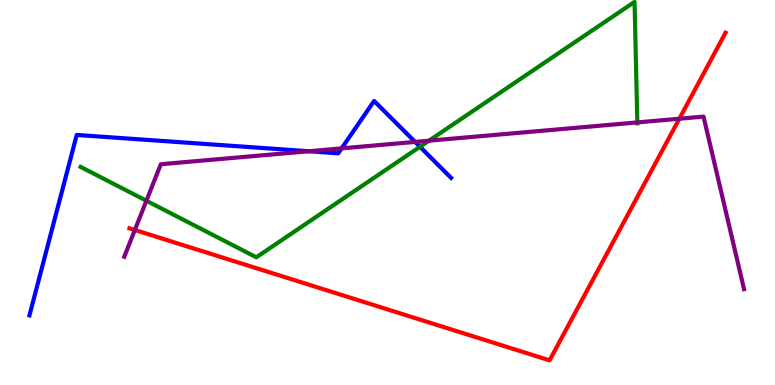[{'lines': ['blue', 'red'], 'intersections': []}, {'lines': ['green', 'red'], 'intersections': []}, {'lines': ['purple', 'red'], 'intersections': [{'x': 1.74, 'y': 4.03}, {'x': 8.77, 'y': 6.92}]}, {'lines': ['blue', 'green'], 'intersections': [{'x': 5.42, 'y': 6.19}]}, {'lines': ['blue', 'purple'], 'intersections': [{'x': 3.99, 'y': 6.07}, {'x': 4.41, 'y': 6.15}, {'x': 5.36, 'y': 6.31}]}, {'lines': ['green', 'purple'], 'intersections': [{'x': 1.89, 'y': 4.79}, {'x': 5.54, 'y': 6.35}, {'x': 8.22, 'y': 6.82}]}]